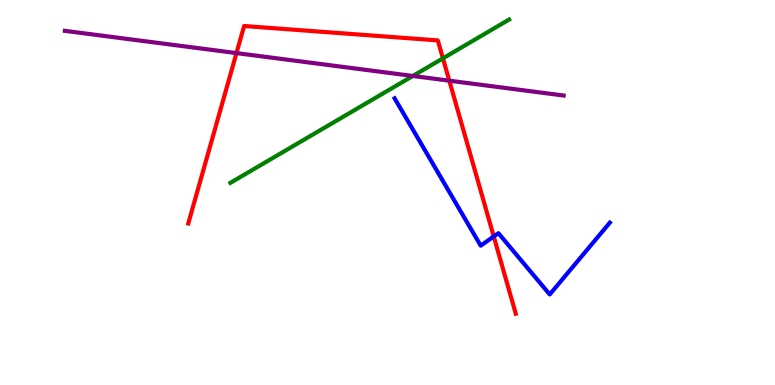[{'lines': ['blue', 'red'], 'intersections': [{'x': 6.37, 'y': 3.86}]}, {'lines': ['green', 'red'], 'intersections': [{'x': 5.72, 'y': 8.48}]}, {'lines': ['purple', 'red'], 'intersections': [{'x': 3.05, 'y': 8.62}, {'x': 5.8, 'y': 7.9}]}, {'lines': ['blue', 'green'], 'intersections': []}, {'lines': ['blue', 'purple'], 'intersections': []}, {'lines': ['green', 'purple'], 'intersections': [{'x': 5.33, 'y': 8.03}]}]